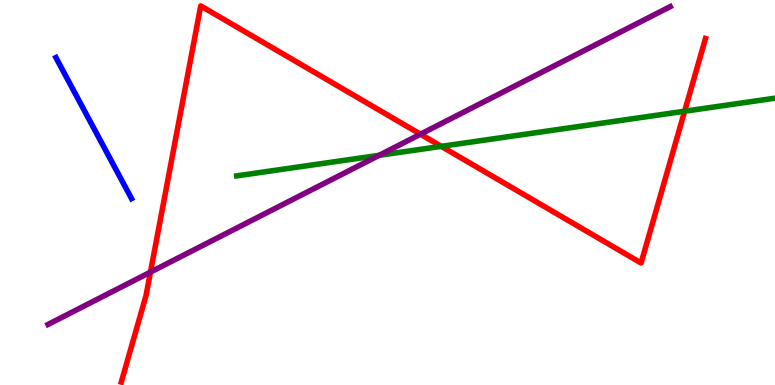[{'lines': ['blue', 'red'], 'intersections': []}, {'lines': ['green', 'red'], 'intersections': [{'x': 5.69, 'y': 6.2}, {'x': 8.83, 'y': 7.11}]}, {'lines': ['purple', 'red'], 'intersections': [{'x': 1.94, 'y': 2.93}, {'x': 5.43, 'y': 6.51}]}, {'lines': ['blue', 'green'], 'intersections': []}, {'lines': ['blue', 'purple'], 'intersections': []}, {'lines': ['green', 'purple'], 'intersections': [{'x': 4.89, 'y': 5.97}]}]